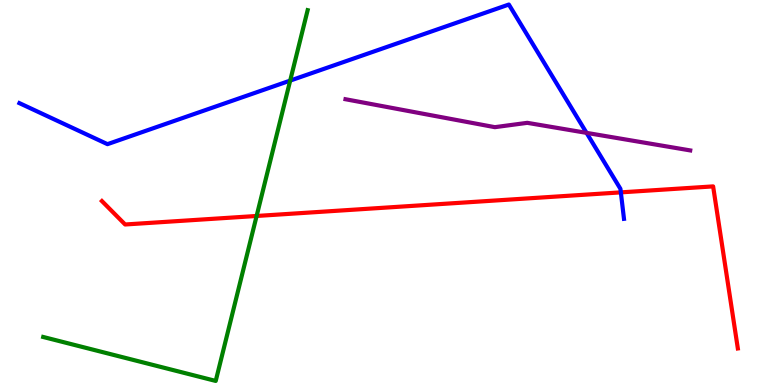[{'lines': ['blue', 'red'], 'intersections': [{'x': 8.01, 'y': 5.0}]}, {'lines': ['green', 'red'], 'intersections': [{'x': 3.31, 'y': 4.39}]}, {'lines': ['purple', 'red'], 'intersections': []}, {'lines': ['blue', 'green'], 'intersections': [{'x': 3.74, 'y': 7.91}]}, {'lines': ['blue', 'purple'], 'intersections': [{'x': 7.57, 'y': 6.55}]}, {'lines': ['green', 'purple'], 'intersections': []}]